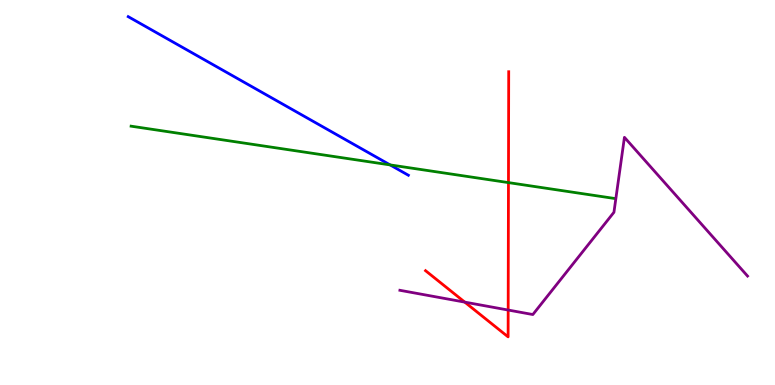[{'lines': ['blue', 'red'], 'intersections': []}, {'lines': ['green', 'red'], 'intersections': [{'x': 6.56, 'y': 5.26}]}, {'lines': ['purple', 'red'], 'intersections': [{'x': 6.0, 'y': 2.15}, {'x': 6.56, 'y': 1.95}]}, {'lines': ['blue', 'green'], 'intersections': [{'x': 5.03, 'y': 5.72}]}, {'lines': ['blue', 'purple'], 'intersections': []}, {'lines': ['green', 'purple'], 'intersections': []}]